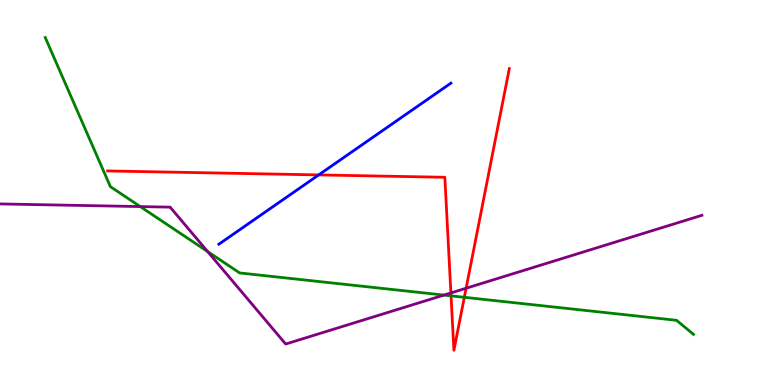[{'lines': ['blue', 'red'], 'intersections': [{'x': 4.11, 'y': 5.46}]}, {'lines': ['green', 'red'], 'intersections': [{'x': 5.82, 'y': 2.32}, {'x': 5.99, 'y': 2.28}]}, {'lines': ['purple', 'red'], 'intersections': [{'x': 5.82, 'y': 2.39}, {'x': 6.01, 'y': 2.51}]}, {'lines': ['blue', 'green'], 'intersections': []}, {'lines': ['blue', 'purple'], 'intersections': []}, {'lines': ['green', 'purple'], 'intersections': [{'x': 1.81, 'y': 4.63}, {'x': 2.68, 'y': 3.47}, {'x': 5.73, 'y': 2.34}]}]